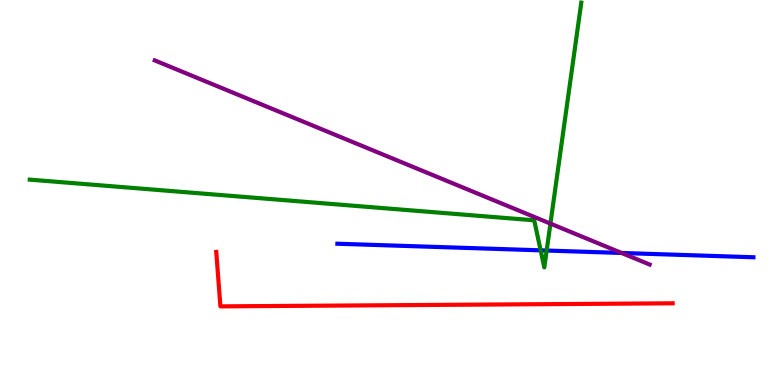[{'lines': ['blue', 'red'], 'intersections': []}, {'lines': ['green', 'red'], 'intersections': []}, {'lines': ['purple', 'red'], 'intersections': []}, {'lines': ['blue', 'green'], 'intersections': [{'x': 6.98, 'y': 3.5}, {'x': 7.05, 'y': 3.49}]}, {'lines': ['blue', 'purple'], 'intersections': [{'x': 8.02, 'y': 3.43}]}, {'lines': ['green', 'purple'], 'intersections': [{'x': 7.1, 'y': 4.19}]}]